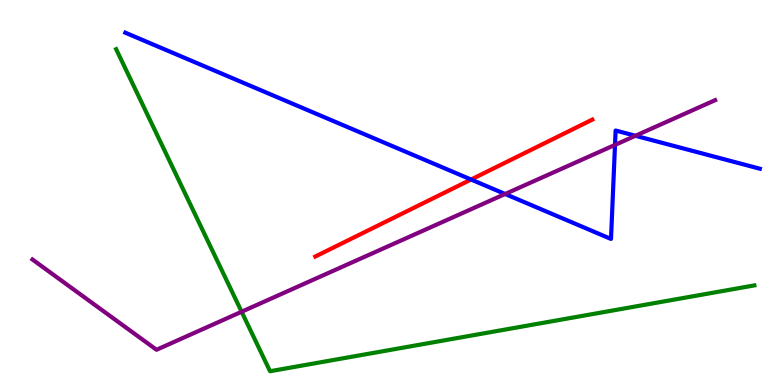[{'lines': ['blue', 'red'], 'intersections': [{'x': 6.08, 'y': 5.34}]}, {'lines': ['green', 'red'], 'intersections': []}, {'lines': ['purple', 'red'], 'intersections': []}, {'lines': ['blue', 'green'], 'intersections': []}, {'lines': ['blue', 'purple'], 'intersections': [{'x': 6.52, 'y': 4.96}, {'x': 7.94, 'y': 6.24}, {'x': 8.2, 'y': 6.47}]}, {'lines': ['green', 'purple'], 'intersections': [{'x': 3.12, 'y': 1.9}]}]